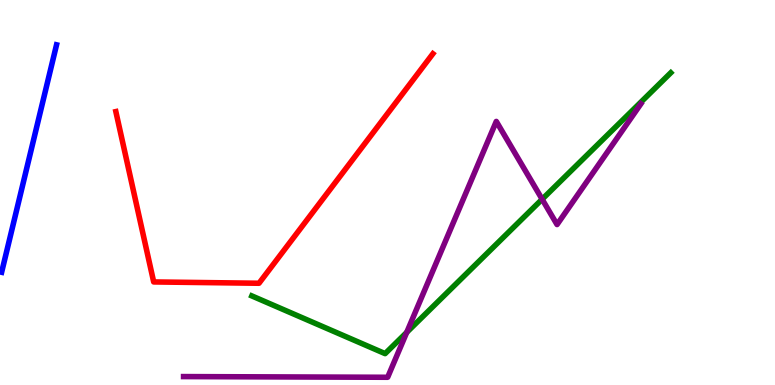[{'lines': ['blue', 'red'], 'intersections': []}, {'lines': ['green', 'red'], 'intersections': []}, {'lines': ['purple', 'red'], 'intersections': []}, {'lines': ['blue', 'green'], 'intersections': []}, {'lines': ['blue', 'purple'], 'intersections': []}, {'lines': ['green', 'purple'], 'intersections': [{'x': 5.25, 'y': 1.37}, {'x': 7.0, 'y': 4.82}]}]